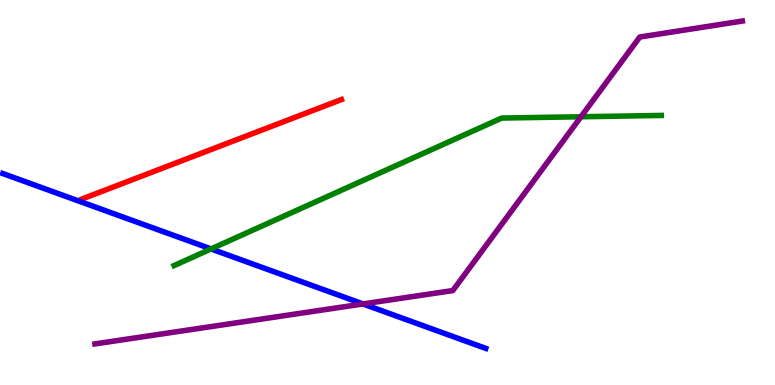[{'lines': ['blue', 'red'], 'intersections': []}, {'lines': ['green', 'red'], 'intersections': []}, {'lines': ['purple', 'red'], 'intersections': []}, {'lines': ['blue', 'green'], 'intersections': [{'x': 2.72, 'y': 3.53}]}, {'lines': ['blue', 'purple'], 'intersections': [{'x': 4.68, 'y': 2.11}]}, {'lines': ['green', 'purple'], 'intersections': [{'x': 7.5, 'y': 6.97}]}]